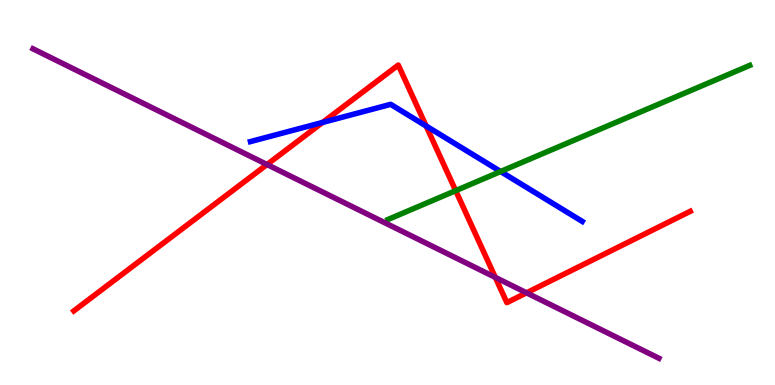[{'lines': ['blue', 'red'], 'intersections': [{'x': 4.16, 'y': 6.82}, {'x': 5.5, 'y': 6.73}]}, {'lines': ['green', 'red'], 'intersections': [{'x': 5.88, 'y': 5.05}]}, {'lines': ['purple', 'red'], 'intersections': [{'x': 3.45, 'y': 5.73}, {'x': 6.39, 'y': 2.79}, {'x': 6.79, 'y': 2.39}]}, {'lines': ['blue', 'green'], 'intersections': [{'x': 6.46, 'y': 5.55}]}, {'lines': ['blue', 'purple'], 'intersections': []}, {'lines': ['green', 'purple'], 'intersections': []}]